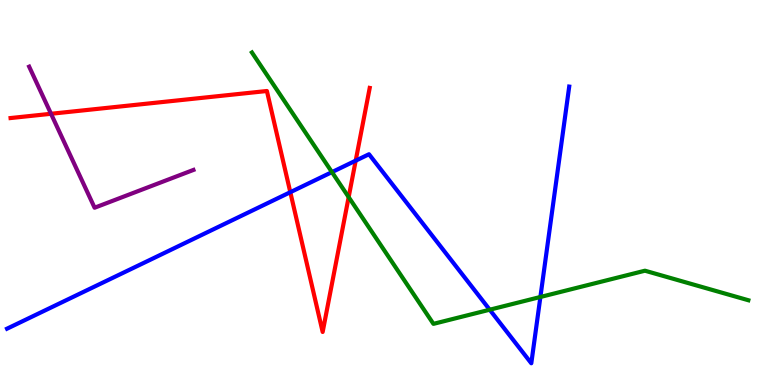[{'lines': ['blue', 'red'], 'intersections': [{'x': 3.75, 'y': 5.01}, {'x': 4.59, 'y': 5.83}]}, {'lines': ['green', 'red'], 'intersections': [{'x': 4.5, 'y': 4.88}]}, {'lines': ['purple', 'red'], 'intersections': [{'x': 0.658, 'y': 7.04}]}, {'lines': ['blue', 'green'], 'intersections': [{'x': 4.28, 'y': 5.53}, {'x': 6.32, 'y': 1.96}, {'x': 6.97, 'y': 2.29}]}, {'lines': ['blue', 'purple'], 'intersections': []}, {'lines': ['green', 'purple'], 'intersections': []}]